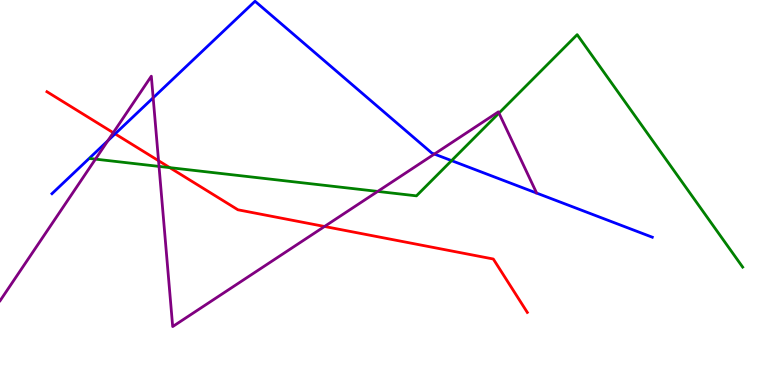[{'lines': ['blue', 'red'], 'intersections': [{'x': 1.49, 'y': 6.52}]}, {'lines': ['green', 'red'], 'intersections': [{'x': 2.19, 'y': 5.65}]}, {'lines': ['purple', 'red'], 'intersections': [{'x': 1.46, 'y': 6.55}, {'x': 2.05, 'y': 5.83}, {'x': 4.19, 'y': 4.12}]}, {'lines': ['blue', 'green'], 'intersections': [{'x': 5.83, 'y': 5.83}]}, {'lines': ['blue', 'purple'], 'intersections': [{'x': 1.39, 'y': 6.35}, {'x': 1.98, 'y': 7.46}, {'x': 5.6, 'y': 6.0}]}, {'lines': ['green', 'purple'], 'intersections': [{'x': 1.23, 'y': 5.87}, {'x': 2.05, 'y': 5.68}, {'x': 4.87, 'y': 5.03}, {'x': 6.44, 'y': 7.06}]}]